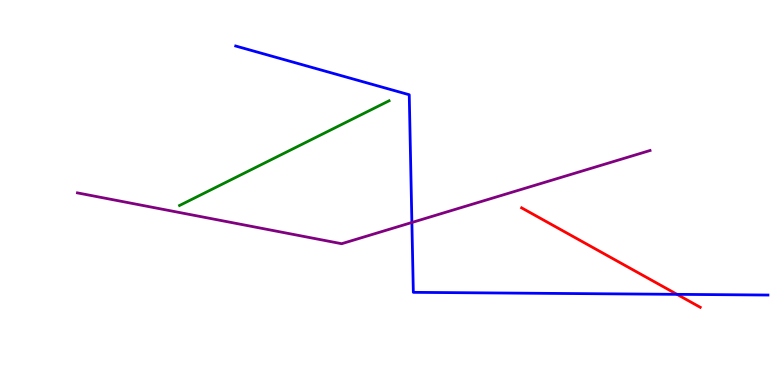[{'lines': ['blue', 'red'], 'intersections': [{'x': 8.74, 'y': 2.35}]}, {'lines': ['green', 'red'], 'intersections': []}, {'lines': ['purple', 'red'], 'intersections': []}, {'lines': ['blue', 'green'], 'intersections': []}, {'lines': ['blue', 'purple'], 'intersections': [{'x': 5.31, 'y': 4.22}]}, {'lines': ['green', 'purple'], 'intersections': []}]